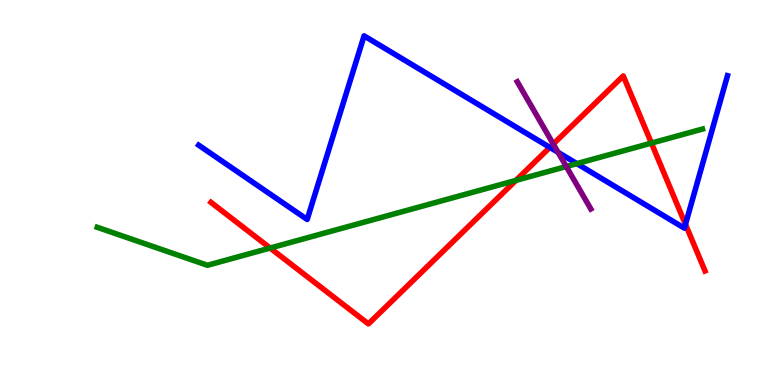[{'lines': ['blue', 'red'], 'intersections': [{'x': 7.09, 'y': 6.17}, {'x': 8.84, 'y': 4.17}]}, {'lines': ['green', 'red'], 'intersections': [{'x': 3.49, 'y': 3.56}, {'x': 6.66, 'y': 5.31}, {'x': 8.41, 'y': 6.28}]}, {'lines': ['purple', 'red'], 'intersections': [{'x': 7.14, 'y': 6.26}]}, {'lines': ['blue', 'green'], 'intersections': [{'x': 7.44, 'y': 5.75}]}, {'lines': ['blue', 'purple'], 'intersections': [{'x': 7.2, 'y': 6.04}]}, {'lines': ['green', 'purple'], 'intersections': [{'x': 7.31, 'y': 5.67}]}]